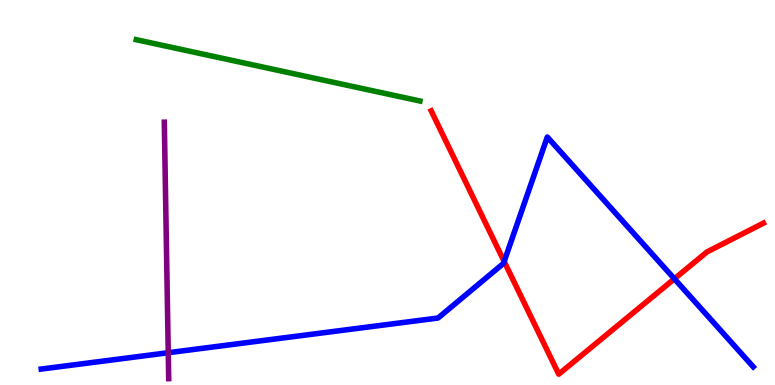[{'lines': ['blue', 'red'], 'intersections': [{'x': 6.51, 'y': 3.21}, {'x': 8.7, 'y': 2.76}]}, {'lines': ['green', 'red'], 'intersections': []}, {'lines': ['purple', 'red'], 'intersections': []}, {'lines': ['blue', 'green'], 'intersections': []}, {'lines': ['blue', 'purple'], 'intersections': [{'x': 2.17, 'y': 0.838}]}, {'lines': ['green', 'purple'], 'intersections': []}]